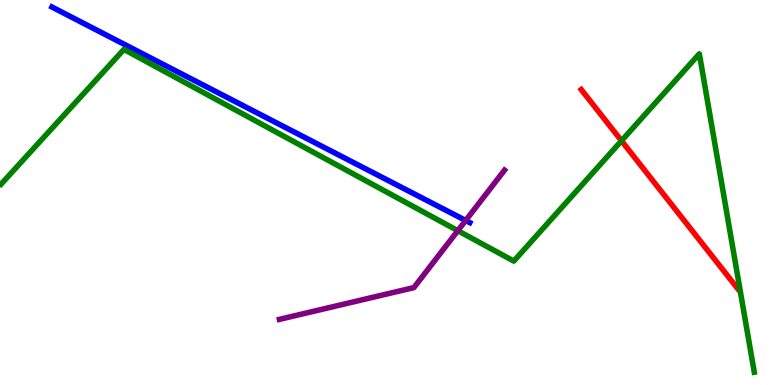[{'lines': ['blue', 'red'], 'intersections': []}, {'lines': ['green', 'red'], 'intersections': [{'x': 8.02, 'y': 6.34}]}, {'lines': ['purple', 'red'], 'intersections': []}, {'lines': ['blue', 'green'], 'intersections': []}, {'lines': ['blue', 'purple'], 'intersections': [{'x': 6.01, 'y': 4.27}]}, {'lines': ['green', 'purple'], 'intersections': [{'x': 5.91, 'y': 4.01}]}]